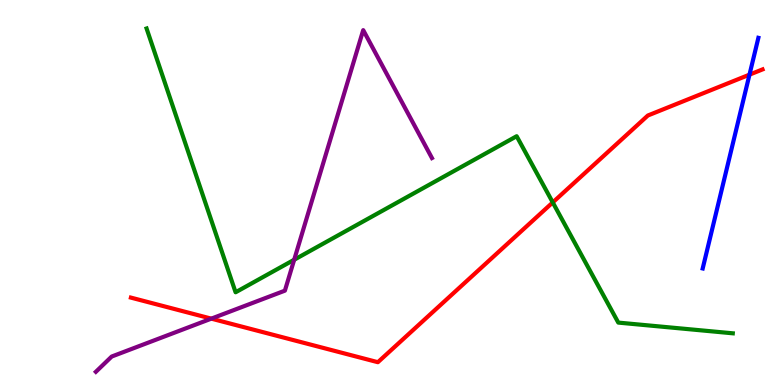[{'lines': ['blue', 'red'], 'intersections': [{'x': 9.67, 'y': 8.06}]}, {'lines': ['green', 'red'], 'intersections': [{'x': 7.13, 'y': 4.74}]}, {'lines': ['purple', 'red'], 'intersections': [{'x': 2.73, 'y': 1.72}]}, {'lines': ['blue', 'green'], 'intersections': []}, {'lines': ['blue', 'purple'], 'intersections': []}, {'lines': ['green', 'purple'], 'intersections': [{'x': 3.8, 'y': 3.25}]}]